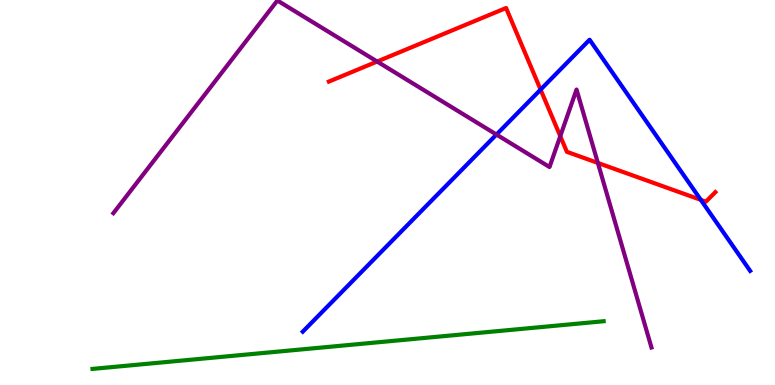[{'lines': ['blue', 'red'], 'intersections': [{'x': 6.98, 'y': 7.67}, {'x': 9.04, 'y': 4.81}]}, {'lines': ['green', 'red'], 'intersections': []}, {'lines': ['purple', 'red'], 'intersections': [{'x': 4.87, 'y': 8.4}, {'x': 7.23, 'y': 6.46}, {'x': 7.71, 'y': 5.77}]}, {'lines': ['blue', 'green'], 'intersections': []}, {'lines': ['blue', 'purple'], 'intersections': [{'x': 6.41, 'y': 6.51}]}, {'lines': ['green', 'purple'], 'intersections': []}]